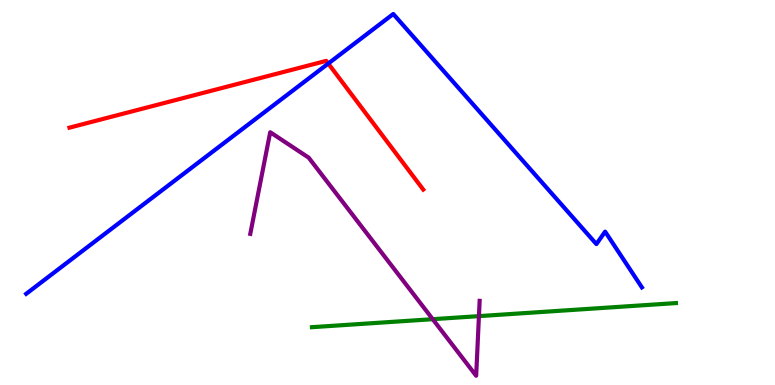[{'lines': ['blue', 'red'], 'intersections': [{'x': 4.24, 'y': 8.35}]}, {'lines': ['green', 'red'], 'intersections': []}, {'lines': ['purple', 'red'], 'intersections': []}, {'lines': ['blue', 'green'], 'intersections': []}, {'lines': ['blue', 'purple'], 'intersections': []}, {'lines': ['green', 'purple'], 'intersections': [{'x': 5.58, 'y': 1.71}, {'x': 6.18, 'y': 1.79}]}]